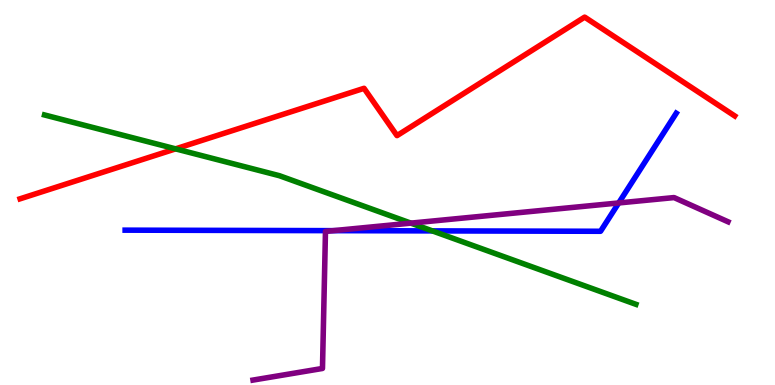[{'lines': ['blue', 'red'], 'intersections': []}, {'lines': ['green', 'red'], 'intersections': [{'x': 2.27, 'y': 6.13}]}, {'lines': ['purple', 'red'], 'intersections': []}, {'lines': ['blue', 'green'], 'intersections': [{'x': 5.58, 'y': 4.0}]}, {'lines': ['blue', 'purple'], 'intersections': [{'x': 4.3, 'y': 4.01}, {'x': 7.98, 'y': 4.73}]}, {'lines': ['green', 'purple'], 'intersections': [{'x': 5.3, 'y': 4.2}]}]